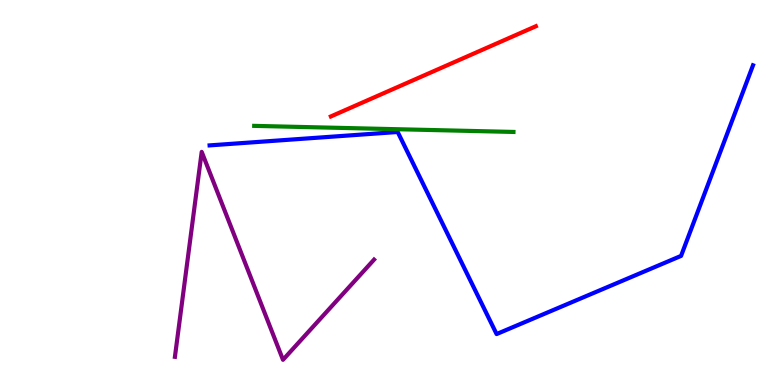[{'lines': ['blue', 'red'], 'intersections': []}, {'lines': ['green', 'red'], 'intersections': []}, {'lines': ['purple', 'red'], 'intersections': []}, {'lines': ['blue', 'green'], 'intersections': []}, {'lines': ['blue', 'purple'], 'intersections': []}, {'lines': ['green', 'purple'], 'intersections': []}]